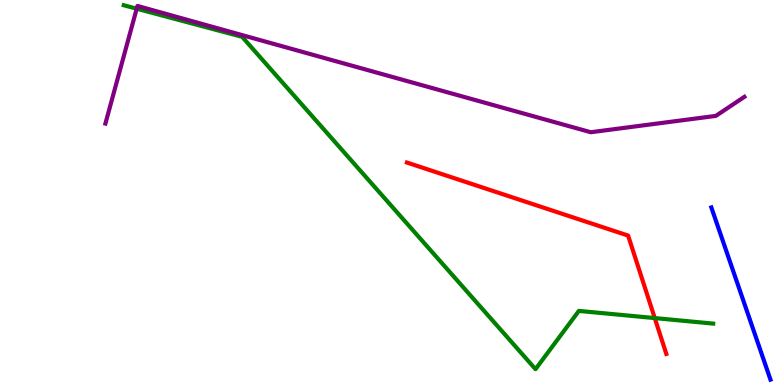[{'lines': ['blue', 'red'], 'intersections': []}, {'lines': ['green', 'red'], 'intersections': [{'x': 8.45, 'y': 1.74}]}, {'lines': ['purple', 'red'], 'intersections': []}, {'lines': ['blue', 'green'], 'intersections': []}, {'lines': ['blue', 'purple'], 'intersections': []}, {'lines': ['green', 'purple'], 'intersections': [{'x': 1.76, 'y': 9.77}]}]